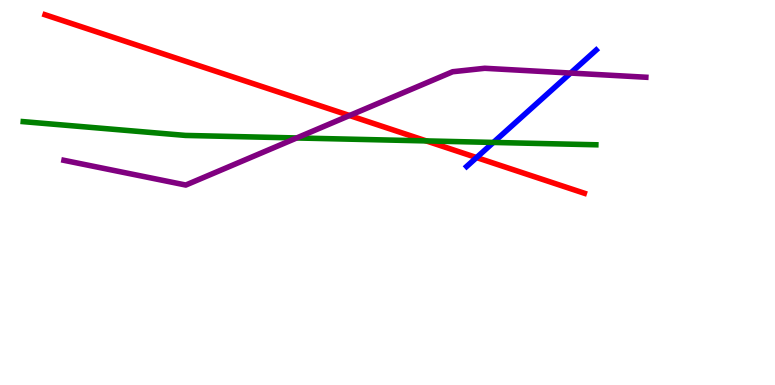[{'lines': ['blue', 'red'], 'intersections': [{'x': 6.15, 'y': 5.91}]}, {'lines': ['green', 'red'], 'intersections': [{'x': 5.5, 'y': 6.34}]}, {'lines': ['purple', 'red'], 'intersections': [{'x': 4.51, 'y': 7.0}]}, {'lines': ['blue', 'green'], 'intersections': [{'x': 6.37, 'y': 6.3}]}, {'lines': ['blue', 'purple'], 'intersections': [{'x': 7.36, 'y': 8.1}]}, {'lines': ['green', 'purple'], 'intersections': [{'x': 3.83, 'y': 6.42}]}]